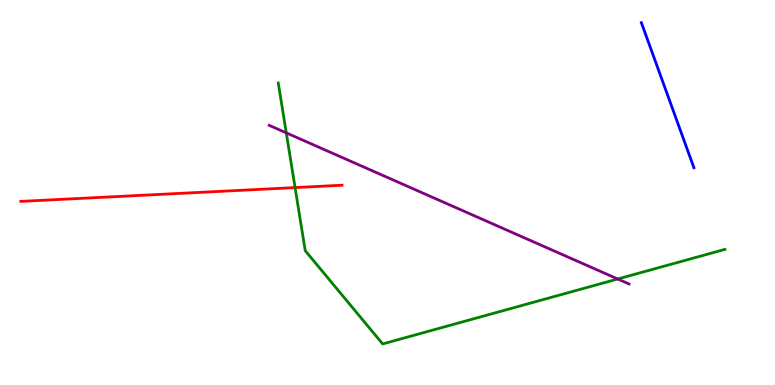[{'lines': ['blue', 'red'], 'intersections': []}, {'lines': ['green', 'red'], 'intersections': [{'x': 3.81, 'y': 5.13}]}, {'lines': ['purple', 'red'], 'intersections': []}, {'lines': ['blue', 'green'], 'intersections': []}, {'lines': ['blue', 'purple'], 'intersections': []}, {'lines': ['green', 'purple'], 'intersections': [{'x': 3.69, 'y': 6.55}, {'x': 7.97, 'y': 2.75}]}]